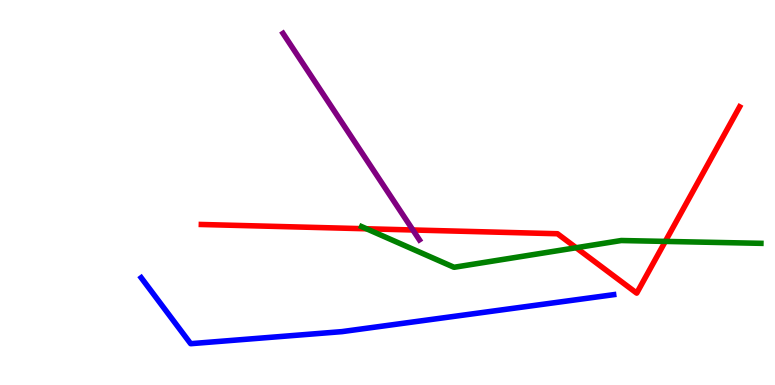[{'lines': ['blue', 'red'], 'intersections': []}, {'lines': ['green', 'red'], 'intersections': [{'x': 4.73, 'y': 4.06}, {'x': 7.43, 'y': 3.57}, {'x': 8.58, 'y': 3.73}]}, {'lines': ['purple', 'red'], 'intersections': [{'x': 5.33, 'y': 4.03}]}, {'lines': ['blue', 'green'], 'intersections': []}, {'lines': ['blue', 'purple'], 'intersections': []}, {'lines': ['green', 'purple'], 'intersections': []}]